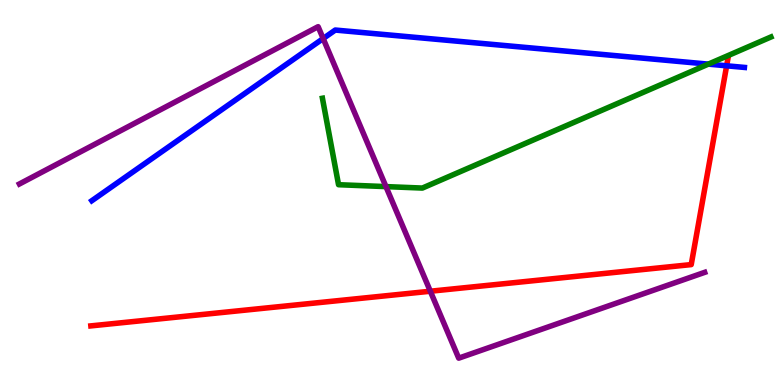[{'lines': ['blue', 'red'], 'intersections': [{'x': 9.38, 'y': 8.29}]}, {'lines': ['green', 'red'], 'intersections': []}, {'lines': ['purple', 'red'], 'intersections': [{'x': 5.55, 'y': 2.44}]}, {'lines': ['blue', 'green'], 'intersections': [{'x': 9.14, 'y': 8.33}]}, {'lines': ['blue', 'purple'], 'intersections': [{'x': 4.17, 'y': 9.0}]}, {'lines': ['green', 'purple'], 'intersections': [{'x': 4.98, 'y': 5.15}]}]